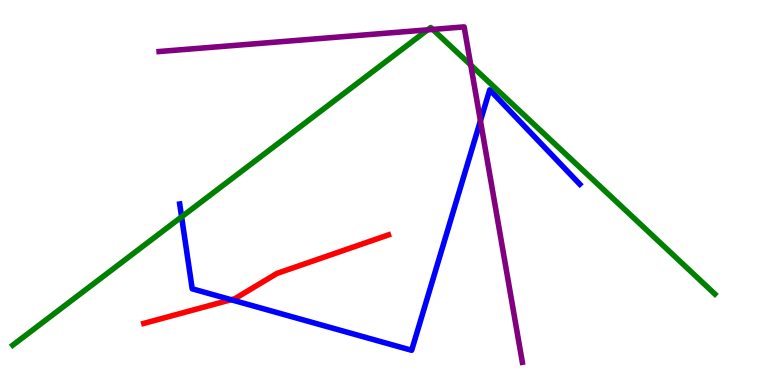[{'lines': ['blue', 'red'], 'intersections': [{'x': 2.98, 'y': 2.22}]}, {'lines': ['green', 'red'], 'intersections': []}, {'lines': ['purple', 'red'], 'intersections': []}, {'lines': ['blue', 'green'], 'intersections': [{'x': 2.34, 'y': 4.37}]}, {'lines': ['blue', 'purple'], 'intersections': [{'x': 6.2, 'y': 6.86}]}, {'lines': ['green', 'purple'], 'intersections': [{'x': 5.52, 'y': 9.23}, {'x': 5.58, 'y': 9.24}, {'x': 6.07, 'y': 8.31}]}]